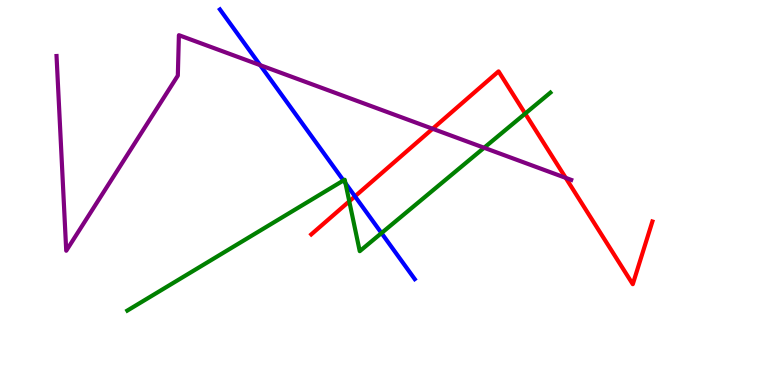[{'lines': ['blue', 'red'], 'intersections': [{'x': 4.58, 'y': 4.9}]}, {'lines': ['green', 'red'], 'intersections': [{'x': 4.51, 'y': 4.77}, {'x': 6.78, 'y': 7.05}]}, {'lines': ['purple', 'red'], 'intersections': [{'x': 5.58, 'y': 6.66}, {'x': 7.3, 'y': 5.38}]}, {'lines': ['blue', 'green'], 'intersections': [{'x': 4.43, 'y': 5.31}, {'x': 4.46, 'y': 5.24}, {'x': 4.92, 'y': 3.95}]}, {'lines': ['blue', 'purple'], 'intersections': [{'x': 3.36, 'y': 8.31}]}, {'lines': ['green', 'purple'], 'intersections': [{'x': 6.25, 'y': 6.16}]}]